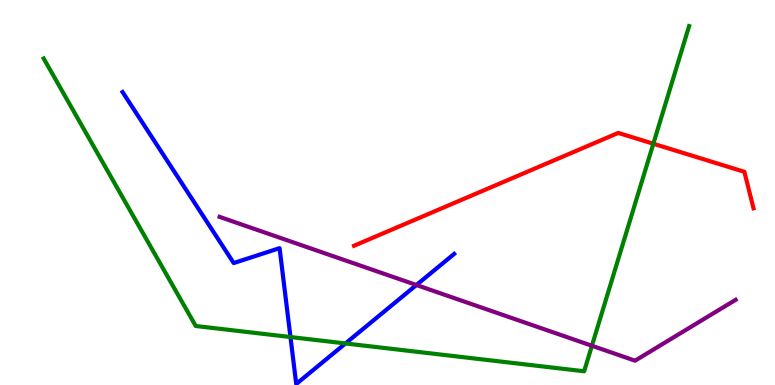[{'lines': ['blue', 'red'], 'intersections': []}, {'lines': ['green', 'red'], 'intersections': [{'x': 8.43, 'y': 6.27}]}, {'lines': ['purple', 'red'], 'intersections': []}, {'lines': ['blue', 'green'], 'intersections': [{'x': 3.75, 'y': 1.25}, {'x': 4.46, 'y': 1.08}]}, {'lines': ['blue', 'purple'], 'intersections': [{'x': 5.37, 'y': 2.6}]}, {'lines': ['green', 'purple'], 'intersections': [{'x': 7.64, 'y': 1.02}]}]